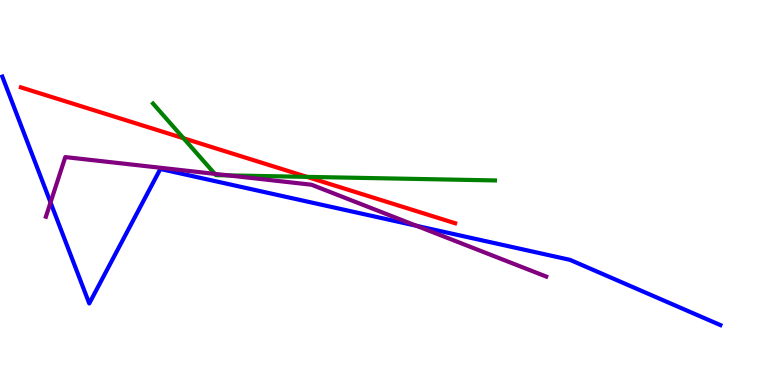[{'lines': ['blue', 'red'], 'intersections': []}, {'lines': ['green', 'red'], 'intersections': [{'x': 2.37, 'y': 6.41}, {'x': 3.96, 'y': 5.41}]}, {'lines': ['purple', 'red'], 'intersections': []}, {'lines': ['blue', 'green'], 'intersections': []}, {'lines': ['blue', 'purple'], 'intersections': [{'x': 0.652, 'y': 4.74}, {'x': 5.37, 'y': 4.13}]}, {'lines': ['green', 'purple'], 'intersections': [{'x': 2.77, 'y': 5.48}, {'x': 2.94, 'y': 5.44}]}]